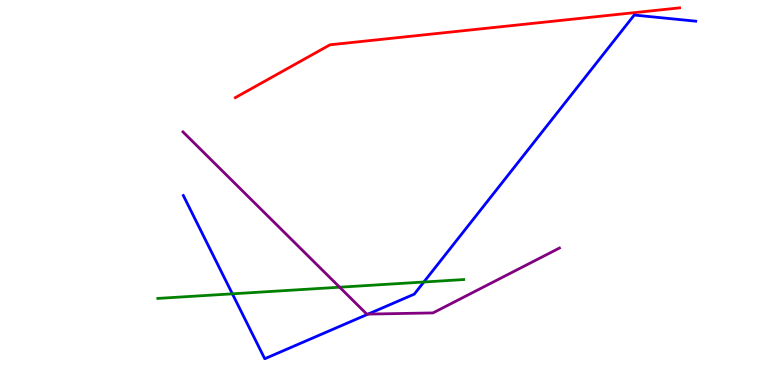[{'lines': ['blue', 'red'], 'intersections': []}, {'lines': ['green', 'red'], 'intersections': []}, {'lines': ['purple', 'red'], 'intersections': []}, {'lines': ['blue', 'green'], 'intersections': [{'x': 3.0, 'y': 2.37}, {'x': 5.47, 'y': 2.68}]}, {'lines': ['blue', 'purple'], 'intersections': [{'x': 4.75, 'y': 1.84}]}, {'lines': ['green', 'purple'], 'intersections': [{'x': 4.38, 'y': 2.54}]}]